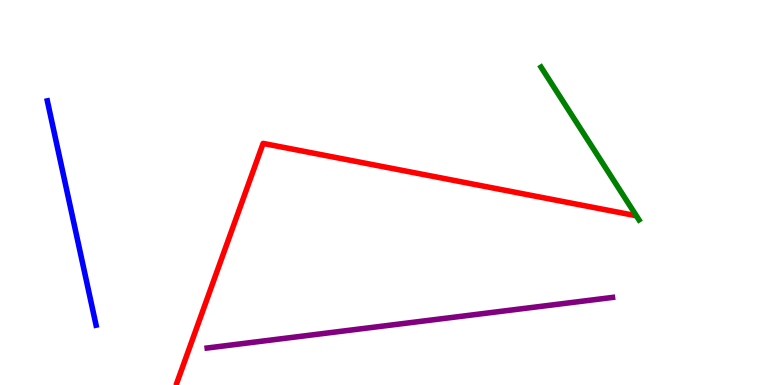[{'lines': ['blue', 'red'], 'intersections': []}, {'lines': ['green', 'red'], 'intersections': []}, {'lines': ['purple', 'red'], 'intersections': []}, {'lines': ['blue', 'green'], 'intersections': []}, {'lines': ['blue', 'purple'], 'intersections': []}, {'lines': ['green', 'purple'], 'intersections': []}]